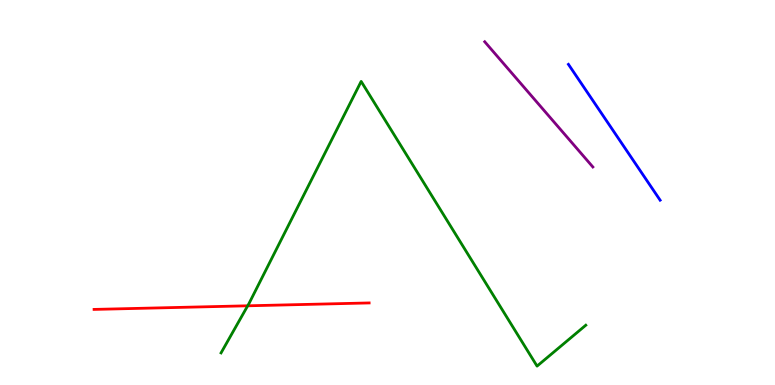[{'lines': ['blue', 'red'], 'intersections': []}, {'lines': ['green', 'red'], 'intersections': [{'x': 3.2, 'y': 2.06}]}, {'lines': ['purple', 'red'], 'intersections': []}, {'lines': ['blue', 'green'], 'intersections': []}, {'lines': ['blue', 'purple'], 'intersections': []}, {'lines': ['green', 'purple'], 'intersections': []}]